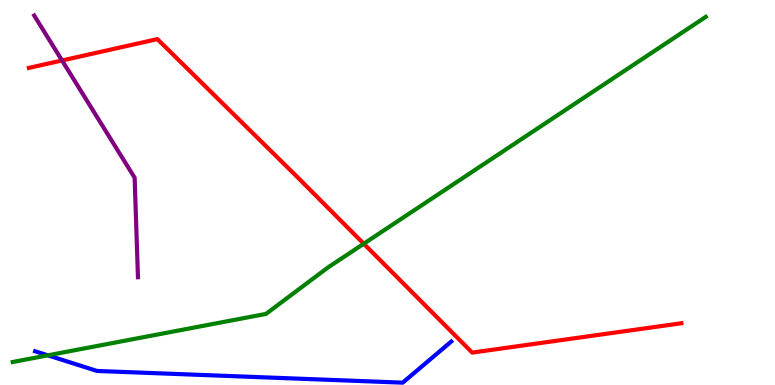[{'lines': ['blue', 'red'], 'intersections': []}, {'lines': ['green', 'red'], 'intersections': [{'x': 4.69, 'y': 3.67}]}, {'lines': ['purple', 'red'], 'intersections': [{'x': 0.801, 'y': 8.43}]}, {'lines': ['blue', 'green'], 'intersections': [{'x': 0.618, 'y': 0.771}]}, {'lines': ['blue', 'purple'], 'intersections': []}, {'lines': ['green', 'purple'], 'intersections': []}]